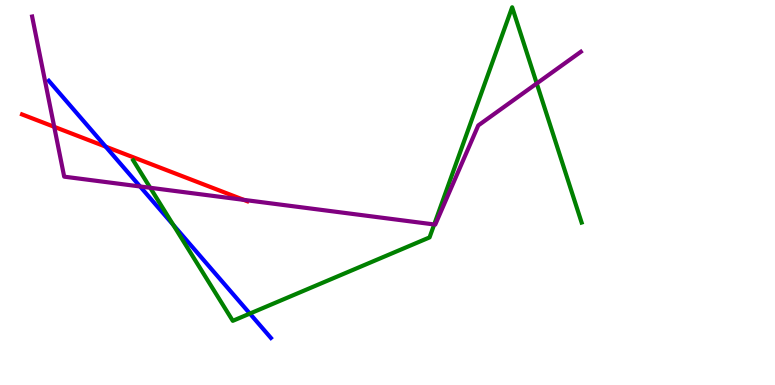[{'lines': ['blue', 'red'], 'intersections': [{'x': 1.36, 'y': 6.19}]}, {'lines': ['green', 'red'], 'intersections': []}, {'lines': ['purple', 'red'], 'intersections': [{'x': 0.699, 'y': 6.71}, {'x': 3.15, 'y': 4.81}]}, {'lines': ['blue', 'green'], 'intersections': [{'x': 2.24, 'y': 4.16}, {'x': 3.22, 'y': 1.85}]}, {'lines': ['blue', 'purple'], 'intersections': [{'x': 1.81, 'y': 5.16}]}, {'lines': ['green', 'purple'], 'intersections': [{'x': 1.94, 'y': 5.12}, {'x': 5.6, 'y': 4.17}, {'x': 6.93, 'y': 7.83}]}]